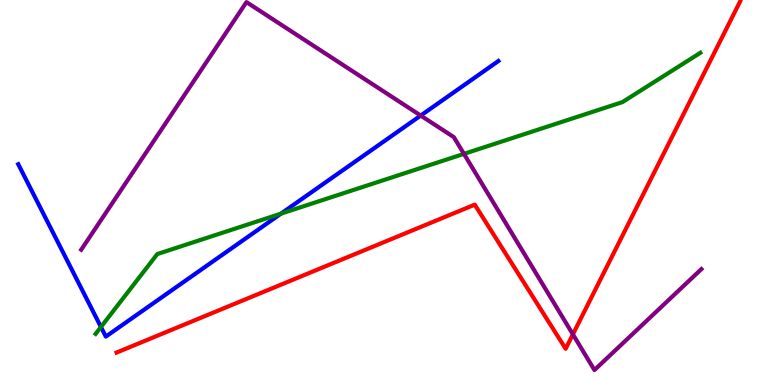[{'lines': ['blue', 'red'], 'intersections': []}, {'lines': ['green', 'red'], 'intersections': []}, {'lines': ['purple', 'red'], 'intersections': [{'x': 7.39, 'y': 1.32}]}, {'lines': ['blue', 'green'], 'intersections': [{'x': 1.3, 'y': 1.51}, {'x': 3.63, 'y': 4.45}]}, {'lines': ['blue', 'purple'], 'intersections': [{'x': 5.43, 'y': 7.0}]}, {'lines': ['green', 'purple'], 'intersections': [{'x': 5.99, 'y': 6.0}]}]